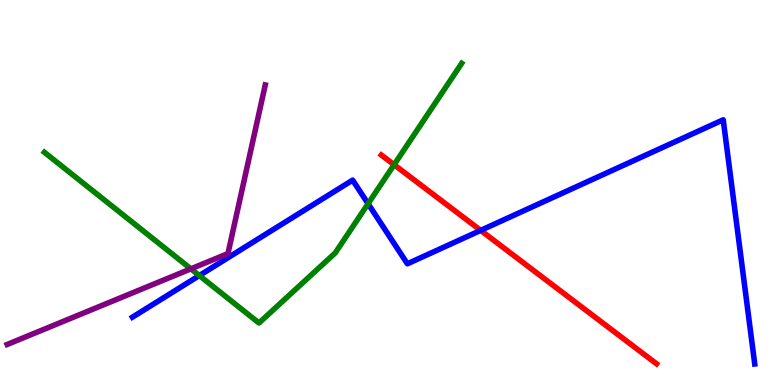[{'lines': ['blue', 'red'], 'intersections': [{'x': 6.2, 'y': 4.02}]}, {'lines': ['green', 'red'], 'intersections': [{'x': 5.09, 'y': 5.72}]}, {'lines': ['purple', 'red'], 'intersections': []}, {'lines': ['blue', 'green'], 'intersections': [{'x': 2.57, 'y': 2.84}, {'x': 4.75, 'y': 4.71}]}, {'lines': ['blue', 'purple'], 'intersections': []}, {'lines': ['green', 'purple'], 'intersections': [{'x': 2.46, 'y': 3.02}]}]